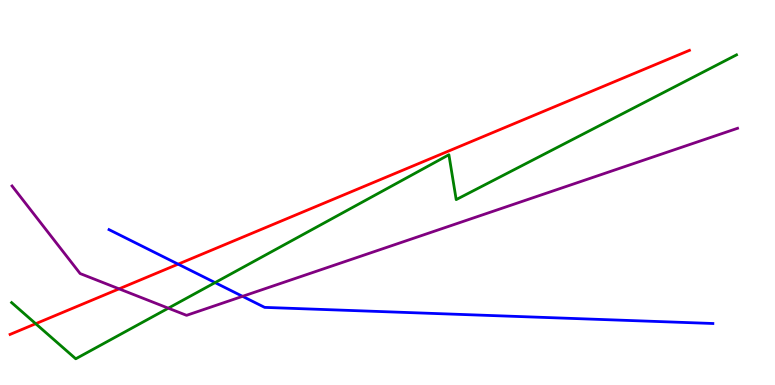[{'lines': ['blue', 'red'], 'intersections': [{'x': 2.3, 'y': 3.14}]}, {'lines': ['green', 'red'], 'intersections': [{'x': 0.461, 'y': 1.59}]}, {'lines': ['purple', 'red'], 'intersections': [{'x': 1.54, 'y': 2.5}]}, {'lines': ['blue', 'green'], 'intersections': [{'x': 2.78, 'y': 2.66}]}, {'lines': ['blue', 'purple'], 'intersections': [{'x': 3.13, 'y': 2.3}]}, {'lines': ['green', 'purple'], 'intersections': [{'x': 2.17, 'y': 2.0}]}]